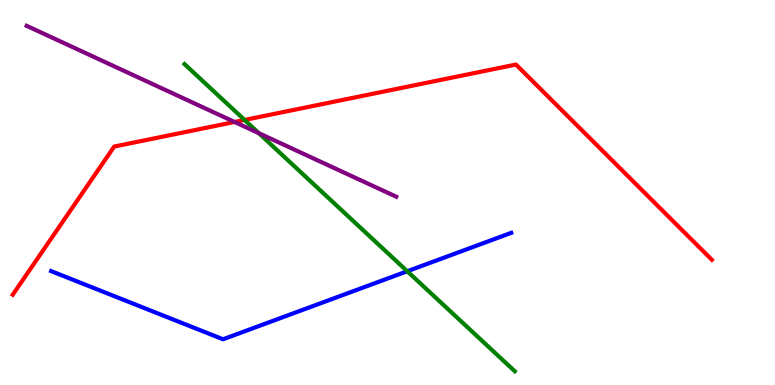[{'lines': ['blue', 'red'], 'intersections': []}, {'lines': ['green', 'red'], 'intersections': [{'x': 3.16, 'y': 6.88}]}, {'lines': ['purple', 'red'], 'intersections': [{'x': 3.03, 'y': 6.83}]}, {'lines': ['blue', 'green'], 'intersections': [{'x': 5.26, 'y': 2.95}]}, {'lines': ['blue', 'purple'], 'intersections': []}, {'lines': ['green', 'purple'], 'intersections': [{'x': 3.34, 'y': 6.54}]}]